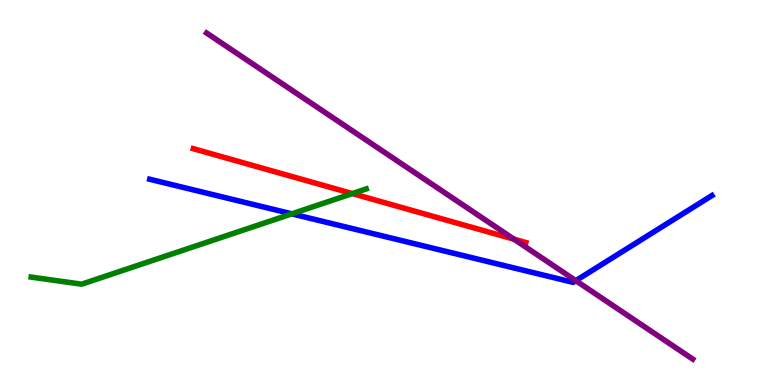[{'lines': ['blue', 'red'], 'intersections': []}, {'lines': ['green', 'red'], 'intersections': [{'x': 4.55, 'y': 4.97}]}, {'lines': ['purple', 'red'], 'intersections': [{'x': 6.63, 'y': 3.79}]}, {'lines': ['blue', 'green'], 'intersections': [{'x': 3.77, 'y': 4.45}]}, {'lines': ['blue', 'purple'], 'intersections': [{'x': 7.43, 'y': 2.71}]}, {'lines': ['green', 'purple'], 'intersections': []}]